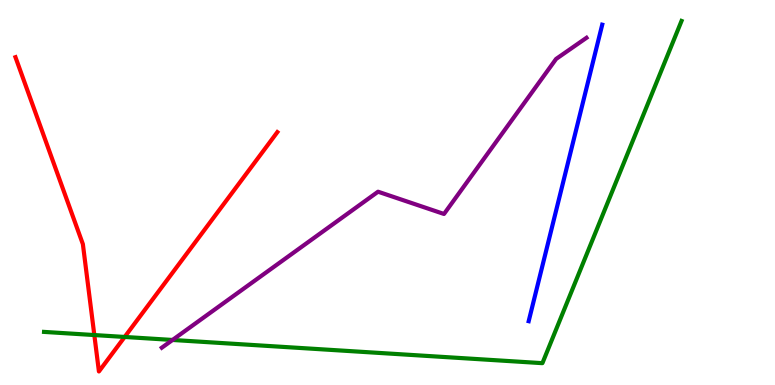[{'lines': ['blue', 'red'], 'intersections': []}, {'lines': ['green', 'red'], 'intersections': [{'x': 1.22, 'y': 1.3}, {'x': 1.61, 'y': 1.25}]}, {'lines': ['purple', 'red'], 'intersections': []}, {'lines': ['blue', 'green'], 'intersections': []}, {'lines': ['blue', 'purple'], 'intersections': []}, {'lines': ['green', 'purple'], 'intersections': [{'x': 2.23, 'y': 1.17}]}]